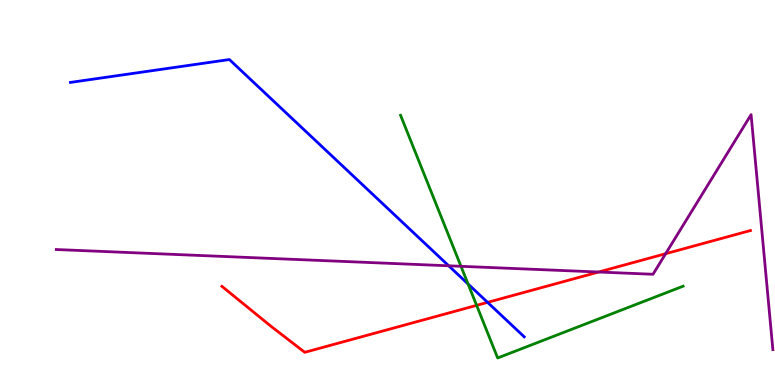[{'lines': ['blue', 'red'], 'intersections': [{'x': 6.29, 'y': 2.15}]}, {'lines': ['green', 'red'], 'intersections': [{'x': 6.15, 'y': 2.07}]}, {'lines': ['purple', 'red'], 'intersections': [{'x': 7.72, 'y': 2.93}, {'x': 8.59, 'y': 3.41}]}, {'lines': ['blue', 'green'], 'intersections': [{'x': 6.04, 'y': 2.62}]}, {'lines': ['blue', 'purple'], 'intersections': [{'x': 5.79, 'y': 3.1}]}, {'lines': ['green', 'purple'], 'intersections': [{'x': 5.95, 'y': 3.08}]}]